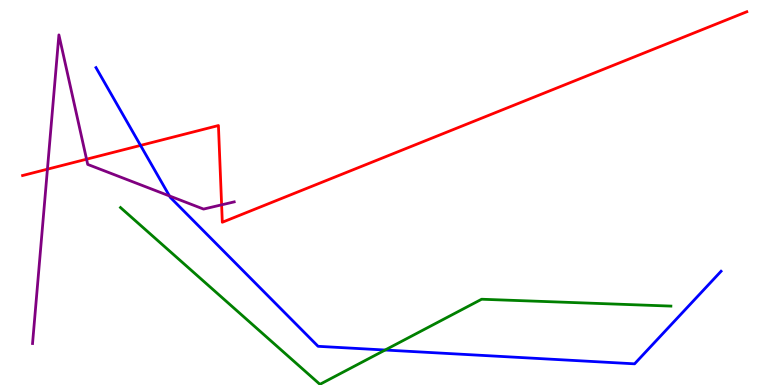[{'lines': ['blue', 'red'], 'intersections': [{'x': 1.81, 'y': 6.22}]}, {'lines': ['green', 'red'], 'intersections': []}, {'lines': ['purple', 'red'], 'intersections': [{'x': 0.612, 'y': 5.61}, {'x': 1.12, 'y': 5.86}, {'x': 2.86, 'y': 4.68}]}, {'lines': ['blue', 'green'], 'intersections': [{'x': 4.97, 'y': 0.909}]}, {'lines': ['blue', 'purple'], 'intersections': [{'x': 2.19, 'y': 4.91}]}, {'lines': ['green', 'purple'], 'intersections': []}]